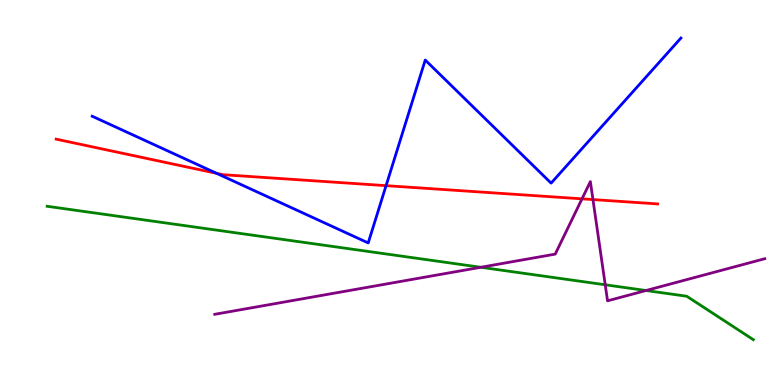[{'lines': ['blue', 'red'], 'intersections': [{'x': 2.79, 'y': 5.5}, {'x': 4.98, 'y': 5.18}]}, {'lines': ['green', 'red'], 'intersections': []}, {'lines': ['purple', 'red'], 'intersections': [{'x': 7.51, 'y': 4.84}, {'x': 7.65, 'y': 4.82}]}, {'lines': ['blue', 'green'], 'intersections': []}, {'lines': ['blue', 'purple'], 'intersections': []}, {'lines': ['green', 'purple'], 'intersections': [{'x': 6.2, 'y': 3.06}, {'x': 7.81, 'y': 2.6}, {'x': 8.34, 'y': 2.45}]}]